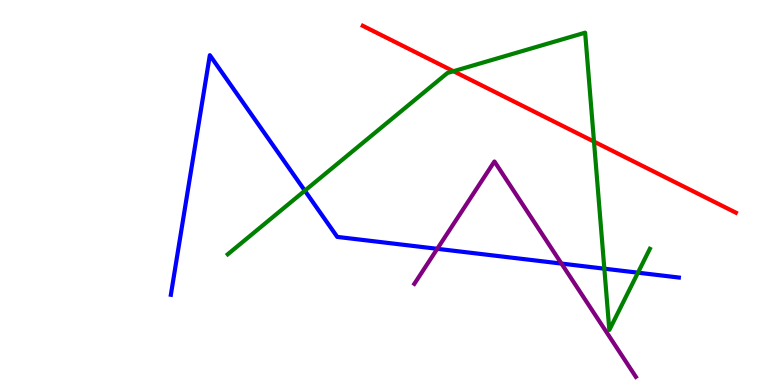[{'lines': ['blue', 'red'], 'intersections': []}, {'lines': ['green', 'red'], 'intersections': [{'x': 5.85, 'y': 8.15}, {'x': 7.66, 'y': 6.32}]}, {'lines': ['purple', 'red'], 'intersections': []}, {'lines': ['blue', 'green'], 'intersections': [{'x': 3.93, 'y': 5.05}, {'x': 7.8, 'y': 3.02}, {'x': 8.23, 'y': 2.92}]}, {'lines': ['blue', 'purple'], 'intersections': [{'x': 5.64, 'y': 3.54}, {'x': 7.24, 'y': 3.15}]}, {'lines': ['green', 'purple'], 'intersections': []}]